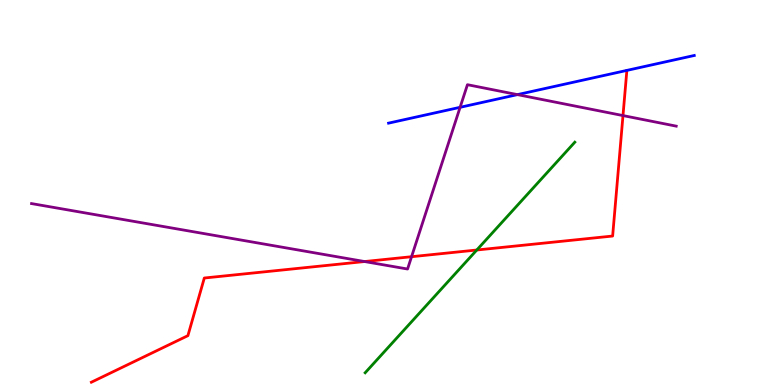[{'lines': ['blue', 'red'], 'intersections': []}, {'lines': ['green', 'red'], 'intersections': [{'x': 6.15, 'y': 3.51}]}, {'lines': ['purple', 'red'], 'intersections': [{'x': 4.7, 'y': 3.21}, {'x': 5.31, 'y': 3.33}, {'x': 8.04, 'y': 7.0}]}, {'lines': ['blue', 'green'], 'intersections': []}, {'lines': ['blue', 'purple'], 'intersections': [{'x': 5.94, 'y': 7.21}, {'x': 6.68, 'y': 7.54}]}, {'lines': ['green', 'purple'], 'intersections': []}]